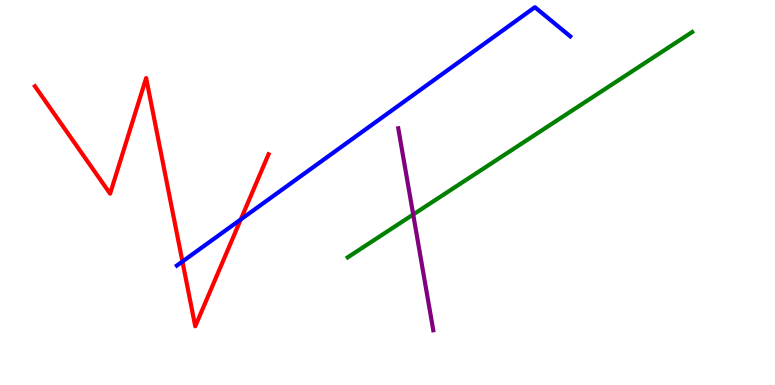[{'lines': ['blue', 'red'], 'intersections': [{'x': 2.35, 'y': 3.21}, {'x': 3.11, 'y': 4.3}]}, {'lines': ['green', 'red'], 'intersections': []}, {'lines': ['purple', 'red'], 'intersections': []}, {'lines': ['blue', 'green'], 'intersections': []}, {'lines': ['blue', 'purple'], 'intersections': []}, {'lines': ['green', 'purple'], 'intersections': [{'x': 5.33, 'y': 4.43}]}]